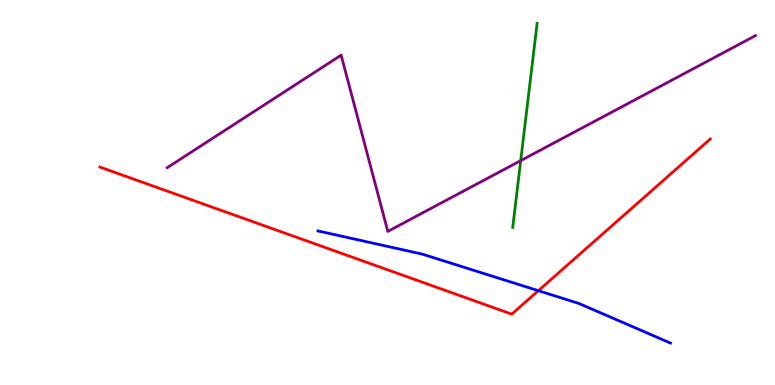[{'lines': ['blue', 'red'], 'intersections': [{'x': 6.95, 'y': 2.45}]}, {'lines': ['green', 'red'], 'intersections': []}, {'lines': ['purple', 'red'], 'intersections': []}, {'lines': ['blue', 'green'], 'intersections': []}, {'lines': ['blue', 'purple'], 'intersections': []}, {'lines': ['green', 'purple'], 'intersections': [{'x': 6.72, 'y': 5.83}]}]